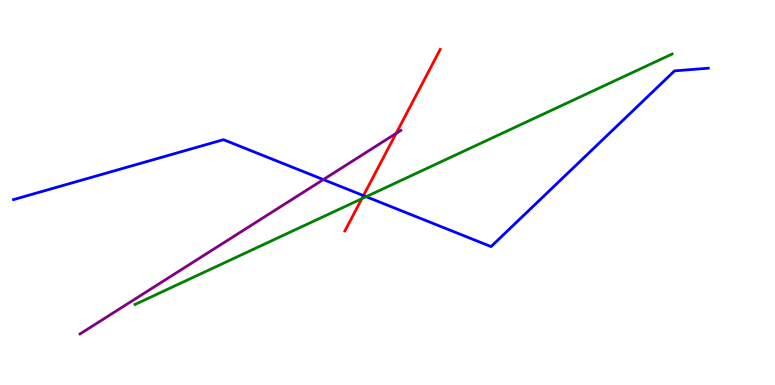[{'lines': ['blue', 'red'], 'intersections': [{'x': 4.69, 'y': 4.92}]}, {'lines': ['green', 'red'], 'intersections': [{'x': 4.67, 'y': 4.84}]}, {'lines': ['purple', 'red'], 'intersections': [{'x': 5.11, 'y': 6.53}]}, {'lines': ['blue', 'green'], 'intersections': [{'x': 4.72, 'y': 4.89}]}, {'lines': ['blue', 'purple'], 'intersections': [{'x': 4.17, 'y': 5.34}]}, {'lines': ['green', 'purple'], 'intersections': []}]